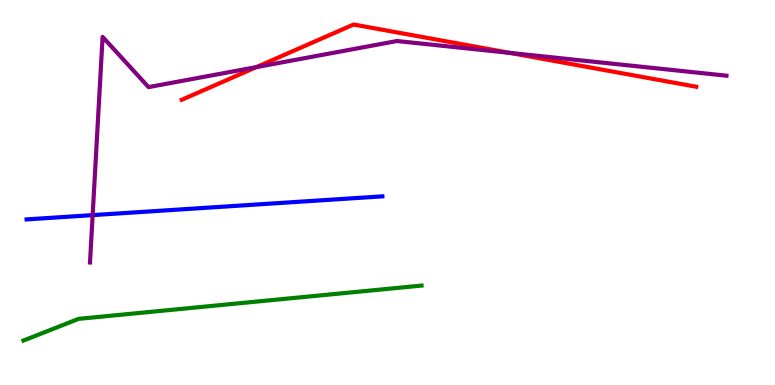[{'lines': ['blue', 'red'], 'intersections': []}, {'lines': ['green', 'red'], 'intersections': []}, {'lines': ['purple', 'red'], 'intersections': [{'x': 3.31, 'y': 8.26}, {'x': 6.58, 'y': 8.63}]}, {'lines': ['blue', 'green'], 'intersections': []}, {'lines': ['blue', 'purple'], 'intersections': [{'x': 1.2, 'y': 4.41}]}, {'lines': ['green', 'purple'], 'intersections': []}]